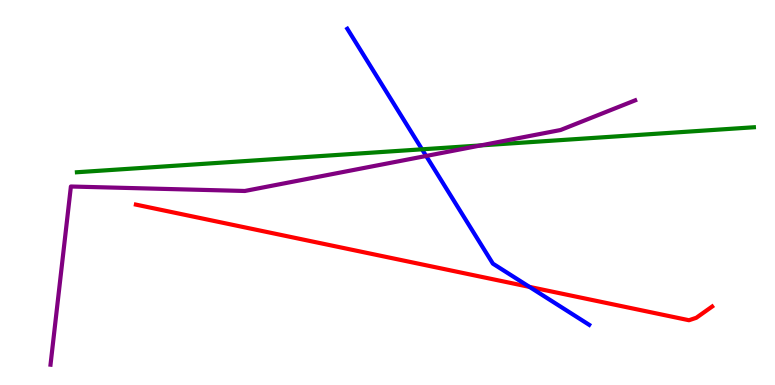[{'lines': ['blue', 'red'], 'intersections': [{'x': 6.83, 'y': 2.55}]}, {'lines': ['green', 'red'], 'intersections': []}, {'lines': ['purple', 'red'], 'intersections': []}, {'lines': ['blue', 'green'], 'intersections': [{'x': 5.45, 'y': 6.12}]}, {'lines': ['blue', 'purple'], 'intersections': [{'x': 5.5, 'y': 5.95}]}, {'lines': ['green', 'purple'], 'intersections': [{'x': 6.2, 'y': 6.22}]}]